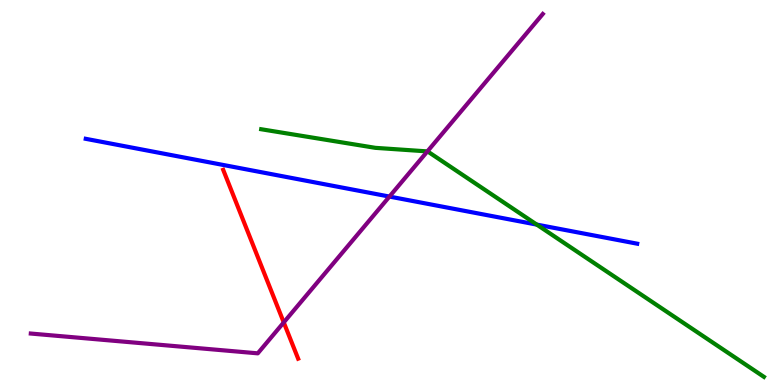[{'lines': ['blue', 'red'], 'intersections': []}, {'lines': ['green', 'red'], 'intersections': []}, {'lines': ['purple', 'red'], 'intersections': [{'x': 3.66, 'y': 1.63}]}, {'lines': ['blue', 'green'], 'intersections': [{'x': 6.93, 'y': 4.17}]}, {'lines': ['blue', 'purple'], 'intersections': [{'x': 5.03, 'y': 4.89}]}, {'lines': ['green', 'purple'], 'intersections': [{'x': 5.51, 'y': 6.07}]}]